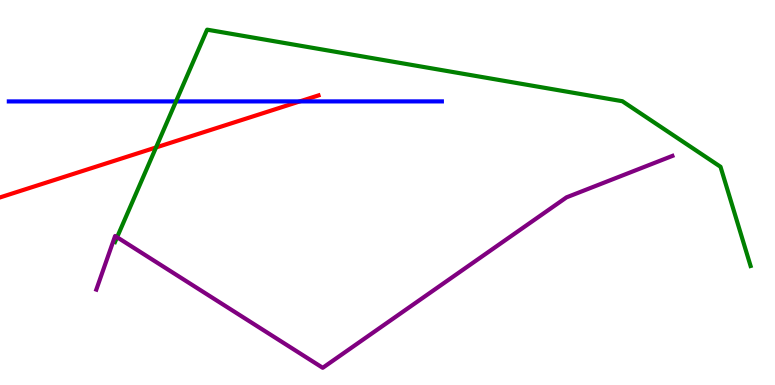[{'lines': ['blue', 'red'], 'intersections': [{'x': 3.87, 'y': 7.37}]}, {'lines': ['green', 'red'], 'intersections': [{'x': 2.01, 'y': 6.17}]}, {'lines': ['purple', 'red'], 'intersections': []}, {'lines': ['blue', 'green'], 'intersections': [{'x': 2.27, 'y': 7.37}]}, {'lines': ['blue', 'purple'], 'intersections': []}, {'lines': ['green', 'purple'], 'intersections': [{'x': 1.51, 'y': 3.84}]}]